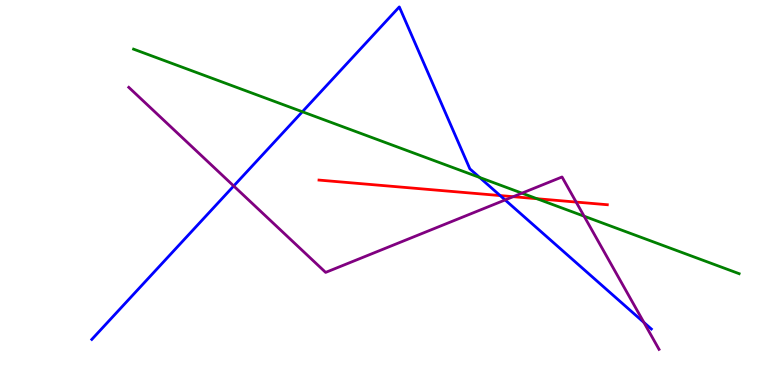[{'lines': ['blue', 'red'], 'intersections': [{'x': 6.45, 'y': 4.92}]}, {'lines': ['green', 'red'], 'intersections': [{'x': 6.93, 'y': 4.84}]}, {'lines': ['purple', 'red'], 'intersections': [{'x': 6.62, 'y': 4.89}, {'x': 7.43, 'y': 4.75}]}, {'lines': ['blue', 'green'], 'intersections': [{'x': 3.9, 'y': 7.1}, {'x': 6.19, 'y': 5.39}]}, {'lines': ['blue', 'purple'], 'intersections': [{'x': 3.02, 'y': 5.17}, {'x': 6.52, 'y': 4.81}, {'x': 8.31, 'y': 1.63}]}, {'lines': ['green', 'purple'], 'intersections': [{'x': 6.73, 'y': 4.98}, {'x': 7.54, 'y': 4.38}]}]